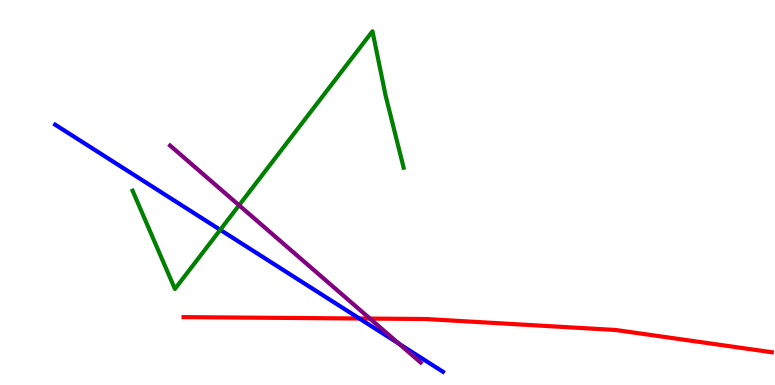[{'lines': ['blue', 'red'], 'intersections': [{'x': 4.64, 'y': 1.73}]}, {'lines': ['green', 'red'], 'intersections': []}, {'lines': ['purple', 'red'], 'intersections': [{'x': 4.77, 'y': 1.73}]}, {'lines': ['blue', 'green'], 'intersections': [{'x': 2.84, 'y': 4.03}]}, {'lines': ['blue', 'purple'], 'intersections': [{'x': 5.15, 'y': 1.07}]}, {'lines': ['green', 'purple'], 'intersections': [{'x': 3.08, 'y': 4.67}]}]